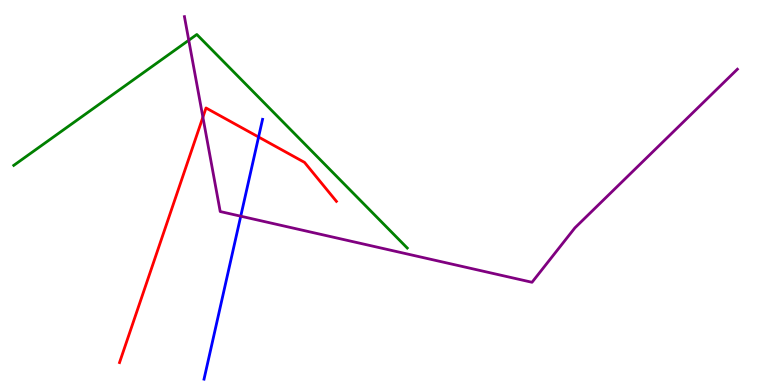[{'lines': ['blue', 'red'], 'intersections': [{'x': 3.34, 'y': 6.44}]}, {'lines': ['green', 'red'], 'intersections': []}, {'lines': ['purple', 'red'], 'intersections': [{'x': 2.62, 'y': 6.96}]}, {'lines': ['blue', 'green'], 'intersections': []}, {'lines': ['blue', 'purple'], 'intersections': [{'x': 3.11, 'y': 4.38}]}, {'lines': ['green', 'purple'], 'intersections': [{'x': 2.44, 'y': 8.95}]}]